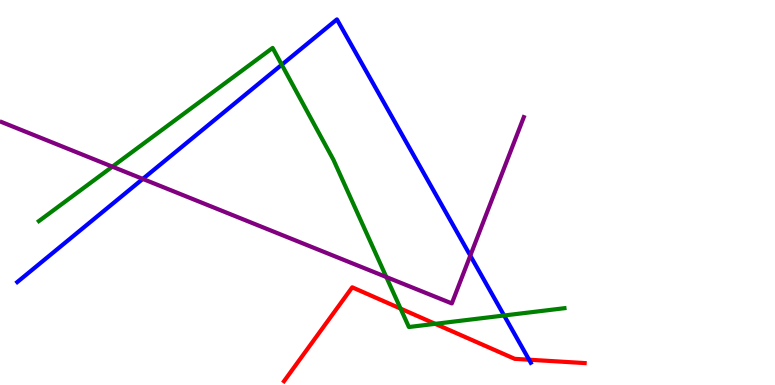[{'lines': ['blue', 'red'], 'intersections': [{'x': 6.83, 'y': 0.657}]}, {'lines': ['green', 'red'], 'intersections': [{'x': 5.17, 'y': 1.98}, {'x': 5.62, 'y': 1.59}]}, {'lines': ['purple', 'red'], 'intersections': []}, {'lines': ['blue', 'green'], 'intersections': [{'x': 3.64, 'y': 8.32}, {'x': 6.5, 'y': 1.81}]}, {'lines': ['blue', 'purple'], 'intersections': [{'x': 1.84, 'y': 5.35}, {'x': 6.07, 'y': 3.36}]}, {'lines': ['green', 'purple'], 'intersections': [{'x': 1.45, 'y': 5.67}, {'x': 4.98, 'y': 2.8}]}]